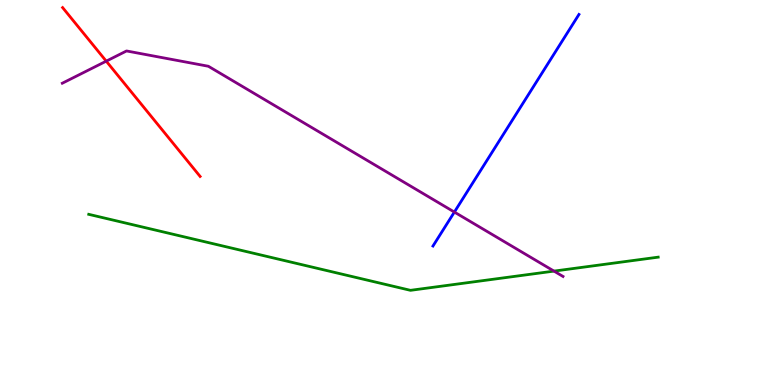[{'lines': ['blue', 'red'], 'intersections': []}, {'lines': ['green', 'red'], 'intersections': []}, {'lines': ['purple', 'red'], 'intersections': [{'x': 1.37, 'y': 8.41}]}, {'lines': ['blue', 'green'], 'intersections': []}, {'lines': ['blue', 'purple'], 'intersections': [{'x': 5.86, 'y': 4.49}]}, {'lines': ['green', 'purple'], 'intersections': [{'x': 7.15, 'y': 2.96}]}]